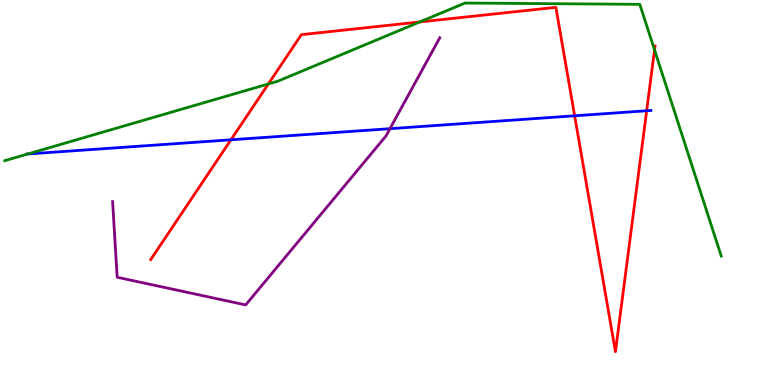[{'lines': ['blue', 'red'], 'intersections': [{'x': 2.98, 'y': 6.37}, {'x': 7.41, 'y': 6.99}, {'x': 8.34, 'y': 7.12}]}, {'lines': ['green', 'red'], 'intersections': [{'x': 3.46, 'y': 7.82}, {'x': 5.42, 'y': 9.43}, {'x': 8.45, 'y': 8.7}]}, {'lines': ['purple', 'red'], 'intersections': []}, {'lines': ['blue', 'green'], 'intersections': [{'x': 0.358, 'y': 6.0}]}, {'lines': ['blue', 'purple'], 'intersections': [{'x': 5.03, 'y': 6.66}]}, {'lines': ['green', 'purple'], 'intersections': []}]